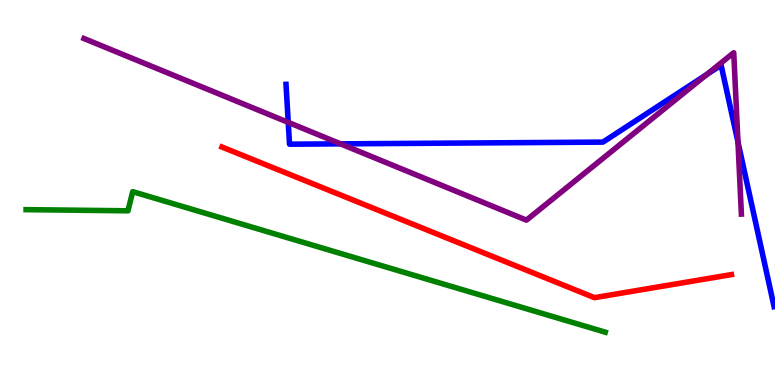[{'lines': ['blue', 'red'], 'intersections': []}, {'lines': ['green', 'red'], 'intersections': []}, {'lines': ['purple', 'red'], 'intersections': []}, {'lines': ['blue', 'green'], 'intersections': []}, {'lines': ['blue', 'purple'], 'intersections': [{'x': 3.72, 'y': 6.82}, {'x': 4.39, 'y': 6.26}, {'x': 9.12, 'y': 8.06}, {'x': 9.52, 'y': 6.31}]}, {'lines': ['green', 'purple'], 'intersections': []}]